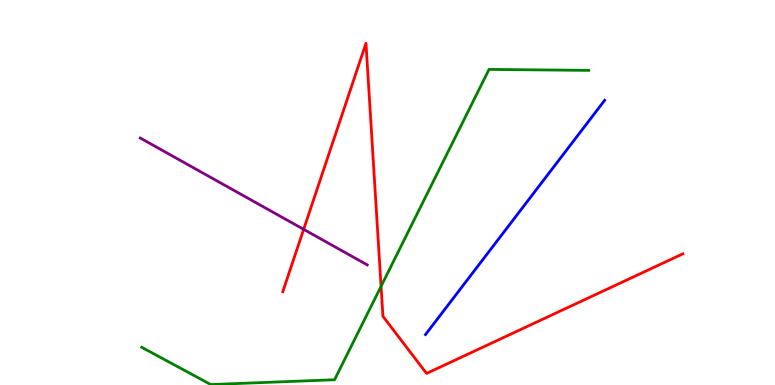[{'lines': ['blue', 'red'], 'intersections': []}, {'lines': ['green', 'red'], 'intersections': [{'x': 4.92, 'y': 2.56}]}, {'lines': ['purple', 'red'], 'intersections': [{'x': 3.92, 'y': 4.04}]}, {'lines': ['blue', 'green'], 'intersections': []}, {'lines': ['blue', 'purple'], 'intersections': []}, {'lines': ['green', 'purple'], 'intersections': []}]